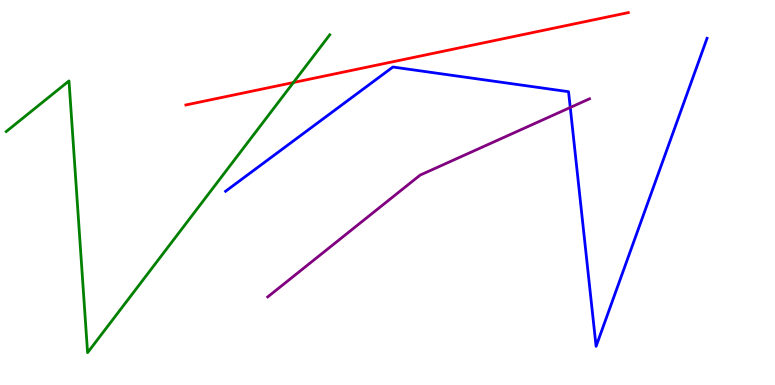[{'lines': ['blue', 'red'], 'intersections': []}, {'lines': ['green', 'red'], 'intersections': [{'x': 3.79, 'y': 7.86}]}, {'lines': ['purple', 'red'], 'intersections': []}, {'lines': ['blue', 'green'], 'intersections': []}, {'lines': ['blue', 'purple'], 'intersections': [{'x': 7.36, 'y': 7.21}]}, {'lines': ['green', 'purple'], 'intersections': []}]